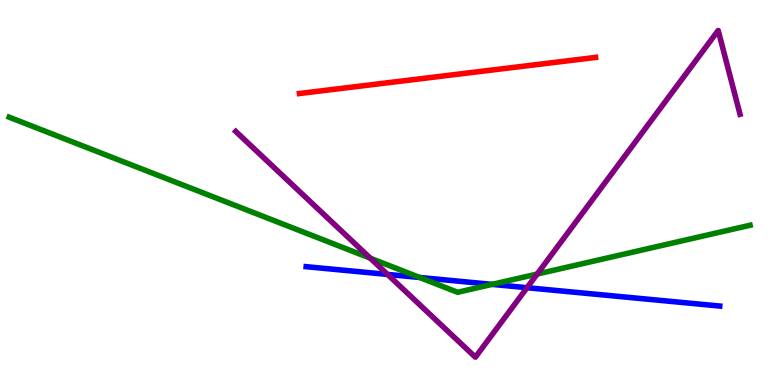[{'lines': ['blue', 'red'], 'intersections': []}, {'lines': ['green', 'red'], 'intersections': []}, {'lines': ['purple', 'red'], 'intersections': []}, {'lines': ['blue', 'green'], 'intersections': [{'x': 5.42, 'y': 2.79}, {'x': 6.35, 'y': 2.61}]}, {'lines': ['blue', 'purple'], 'intersections': [{'x': 5.0, 'y': 2.87}, {'x': 6.8, 'y': 2.53}]}, {'lines': ['green', 'purple'], 'intersections': [{'x': 4.78, 'y': 3.29}, {'x': 6.93, 'y': 2.88}]}]